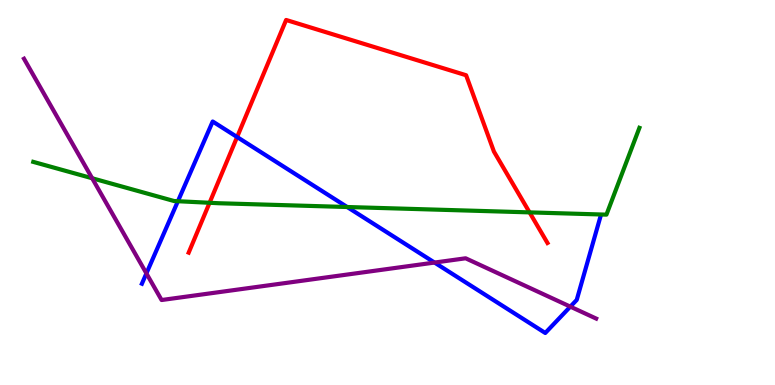[{'lines': ['blue', 'red'], 'intersections': [{'x': 3.06, 'y': 6.44}]}, {'lines': ['green', 'red'], 'intersections': [{'x': 2.7, 'y': 4.73}, {'x': 6.83, 'y': 4.48}]}, {'lines': ['purple', 'red'], 'intersections': []}, {'lines': ['blue', 'green'], 'intersections': [{'x': 2.3, 'y': 4.77}, {'x': 4.48, 'y': 4.62}]}, {'lines': ['blue', 'purple'], 'intersections': [{'x': 1.89, 'y': 2.9}, {'x': 5.61, 'y': 3.18}, {'x': 7.36, 'y': 2.04}]}, {'lines': ['green', 'purple'], 'intersections': [{'x': 1.19, 'y': 5.37}]}]